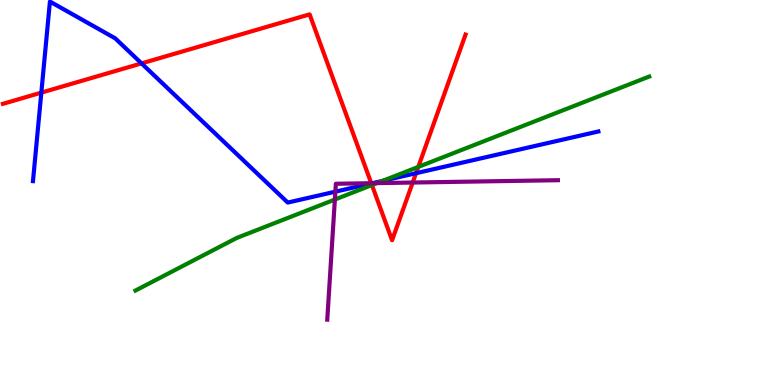[{'lines': ['blue', 'red'], 'intersections': [{'x': 0.533, 'y': 7.59}, {'x': 1.83, 'y': 8.35}, {'x': 4.79, 'y': 5.24}, {'x': 5.37, 'y': 5.5}]}, {'lines': ['green', 'red'], 'intersections': [{'x': 4.8, 'y': 5.19}, {'x': 5.4, 'y': 5.66}]}, {'lines': ['purple', 'red'], 'intersections': [{'x': 4.79, 'y': 5.24}, {'x': 5.33, 'y': 5.26}]}, {'lines': ['blue', 'green'], 'intersections': [{'x': 4.94, 'y': 5.3}]}, {'lines': ['blue', 'purple'], 'intersections': [{'x': 4.33, 'y': 5.02}, {'x': 4.81, 'y': 5.24}]}, {'lines': ['green', 'purple'], 'intersections': [{'x': 4.32, 'y': 4.82}, {'x': 4.86, 'y': 5.24}]}]